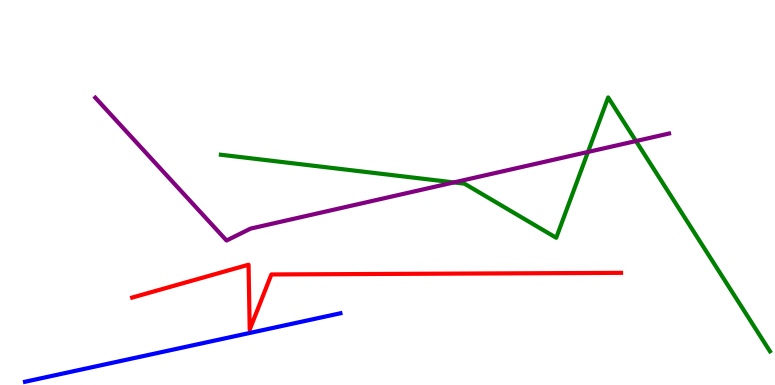[{'lines': ['blue', 'red'], 'intersections': []}, {'lines': ['green', 'red'], 'intersections': []}, {'lines': ['purple', 'red'], 'intersections': []}, {'lines': ['blue', 'green'], 'intersections': []}, {'lines': ['blue', 'purple'], 'intersections': []}, {'lines': ['green', 'purple'], 'intersections': [{'x': 5.86, 'y': 5.26}, {'x': 7.59, 'y': 6.05}, {'x': 8.21, 'y': 6.34}]}]